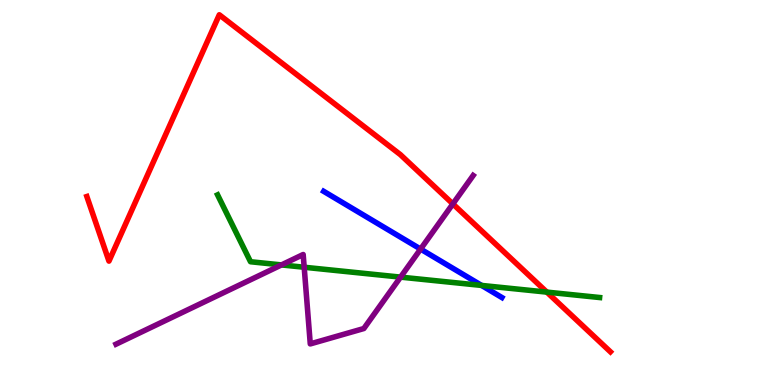[{'lines': ['blue', 'red'], 'intersections': []}, {'lines': ['green', 'red'], 'intersections': [{'x': 7.06, 'y': 2.41}]}, {'lines': ['purple', 'red'], 'intersections': [{'x': 5.84, 'y': 4.7}]}, {'lines': ['blue', 'green'], 'intersections': [{'x': 6.21, 'y': 2.59}]}, {'lines': ['blue', 'purple'], 'intersections': [{'x': 5.43, 'y': 3.53}]}, {'lines': ['green', 'purple'], 'intersections': [{'x': 3.63, 'y': 3.12}, {'x': 3.92, 'y': 3.06}, {'x': 5.17, 'y': 2.8}]}]